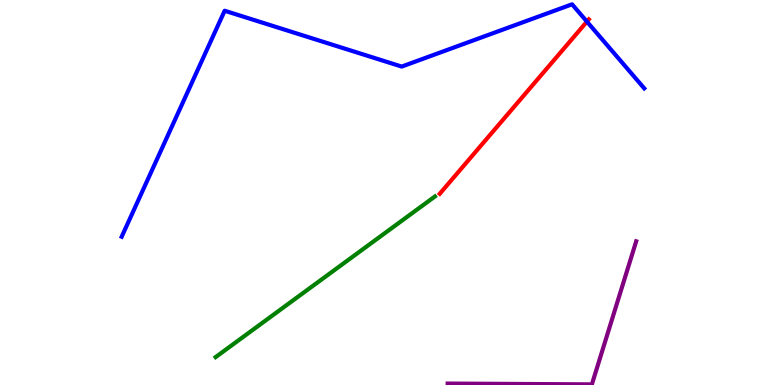[{'lines': ['blue', 'red'], 'intersections': [{'x': 7.57, 'y': 9.44}]}, {'lines': ['green', 'red'], 'intersections': []}, {'lines': ['purple', 'red'], 'intersections': []}, {'lines': ['blue', 'green'], 'intersections': []}, {'lines': ['blue', 'purple'], 'intersections': []}, {'lines': ['green', 'purple'], 'intersections': []}]